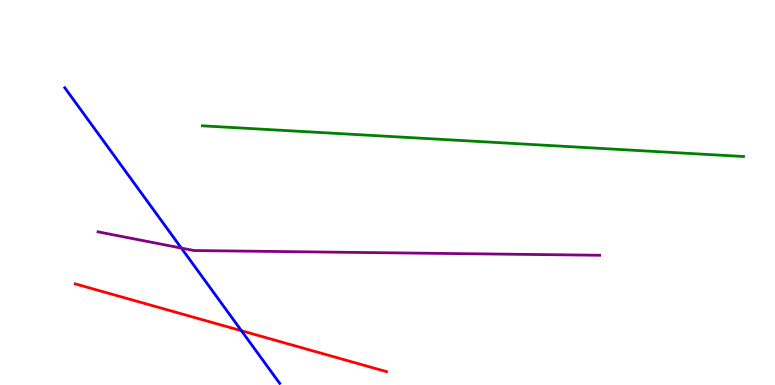[{'lines': ['blue', 'red'], 'intersections': [{'x': 3.12, 'y': 1.41}]}, {'lines': ['green', 'red'], 'intersections': []}, {'lines': ['purple', 'red'], 'intersections': []}, {'lines': ['blue', 'green'], 'intersections': []}, {'lines': ['blue', 'purple'], 'intersections': [{'x': 2.34, 'y': 3.56}]}, {'lines': ['green', 'purple'], 'intersections': []}]